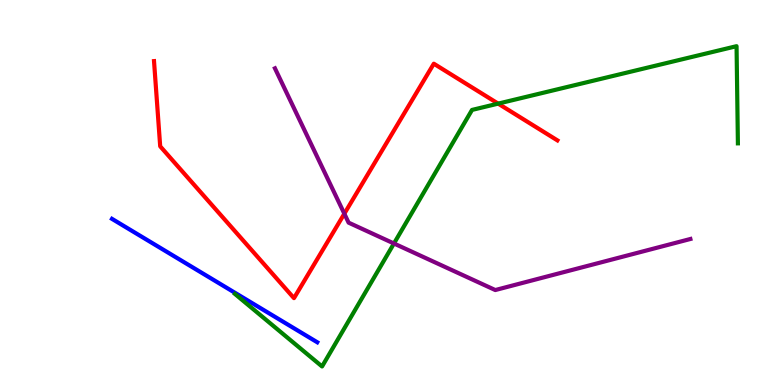[{'lines': ['blue', 'red'], 'intersections': []}, {'lines': ['green', 'red'], 'intersections': [{'x': 6.43, 'y': 7.31}]}, {'lines': ['purple', 'red'], 'intersections': [{'x': 4.44, 'y': 4.45}]}, {'lines': ['blue', 'green'], 'intersections': []}, {'lines': ['blue', 'purple'], 'intersections': []}, {'lines': ['green', 'purple'], 'intersections': [{'x': 5.08, 'y': 3.68}]}]